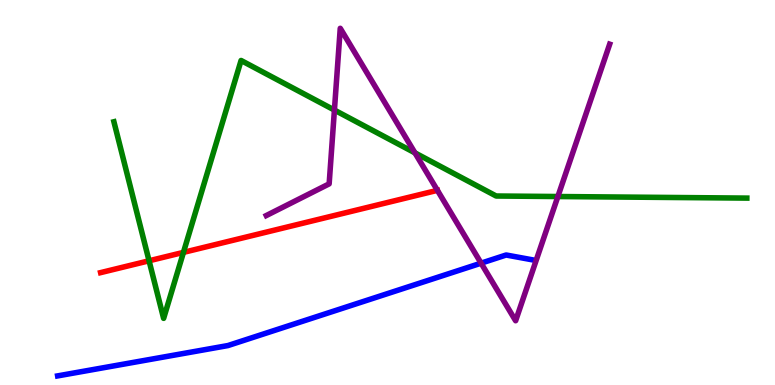[{'lines': ['blue', 'red'], 'intersections': []}, {'lines': ['green', 'red'], 'intersections': [{'x': 1.92, 'y': 3.23}, {'x': 2.37, 'y': 3.44}]}, {'lines': ['purple', 'red'], 'intersections': []}, {'lines': ['blue', 'green'], 'intersections': []}, {'lines': ['blue', 'purple'], 'intersections': [{'x': 6.21, 'y': 3.16}]}, {'lines': ['green', 'purple'], 'intersections': [{'x': 4.32, 'y': 7.14}, {'x': 5.35, 'y': 6.03}, {'x': 7.2, 'y': 4.9}]}]